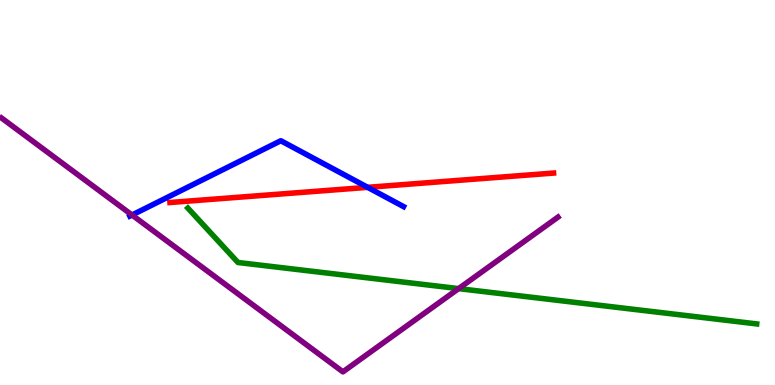[{'lines': ['blue', 'red'], 'intersections': [{'x': 4.74, 'y': 5.13}]}, {'lines': ['green', 'red'], 'intersections': []}, {'lines': ['purple', 'red'], 'intersections': []}, {'lines': ['blue', 'green'], 'intersections': []}, {'lines': ['blue', 'purple'], 'intersections': [{'x': 1.7, 'y': 4.42}]}, {'lines': ['green', 'purple'], 'intersections': [{'x': 5.92, 'y': 2.5}]}]